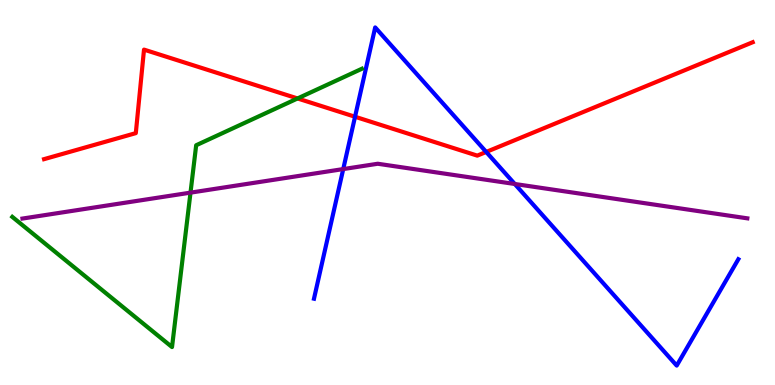[{'lines': ['blue', 'red'], 'intersections': [{'x': 4.58, 'y': 6.97}, {'x': 6.27, 'y': 6.05}]}, {'lines': ['green', 'red'], 'intersections': [{'x': 3.84, 'y': 7.44}]}, {'lines': ['purple', 'red'], 'intersections': []}, {'lines': ['blue', 'green'], 'intersections': []}, {'lines': ['blue', 'purple'], 'intersections': [{'x': 4.43, 'y': 5.61}, {'x': 6.64, 'y': 5.22}]}, {'lines': ['green', 'purple'], 'intersections': [{'x': 2.46, 'y': 5.0}]}]